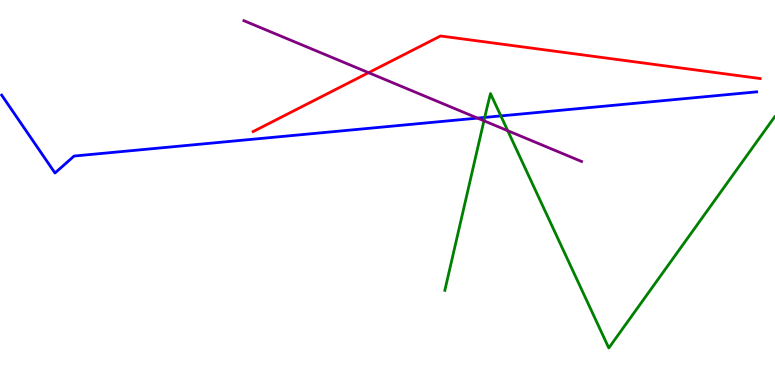[{'lines': ['blue', 'red'], 'intersections': []}, {'lines': ['green', 'red'], 'intersections': []}, {'lines': ['purple', 'red'], 'intersections': [{'x': 4.76, 'y': 8.11}]}, {'lines': ['blue', 'green'], 'intersections': [{'x': 6.25, 'y': 6.95}, {'x': 6.46, 'y': 6.99}]}, {'lines': ['blue', 'purple'], 'intersections': [{'x': 6.16, 'y': 6.93}]}, {'lines': ['green', 'purple'], 'intersections': [{'x': 6.24, 'y': 6.86}, {'x': 6.55, 'y': 6.61}]}]